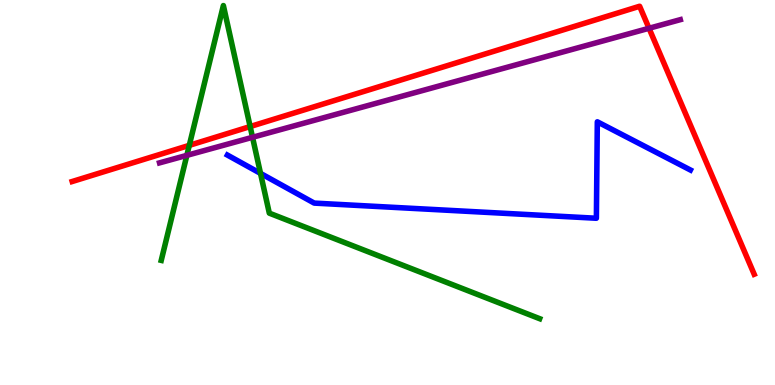[{'lines': ['blue', 'red'], 'intersections': []}, {'lines': ['green', 'red'], 'intersections': [{'x': 2.44, 'y': 6.22}, {'x': 3.23, 'y': 6.71}]}, {'lines': ['purple', 'red'], 'intersections': [{'x': 8.37, 'y': 9.27}]}, {'lines': ['blue', 'green'], 'intersections': [{'x': 3.36, 'y': 5.5}]}, {'lines': ['blue', 'purple'], 'intersections': []}, {'lines': ['green', 'purple'], 'intersections': [{'x': 2.41, 'y': 5.96}, {'x': 3.26, 'y': 6.43}]}]